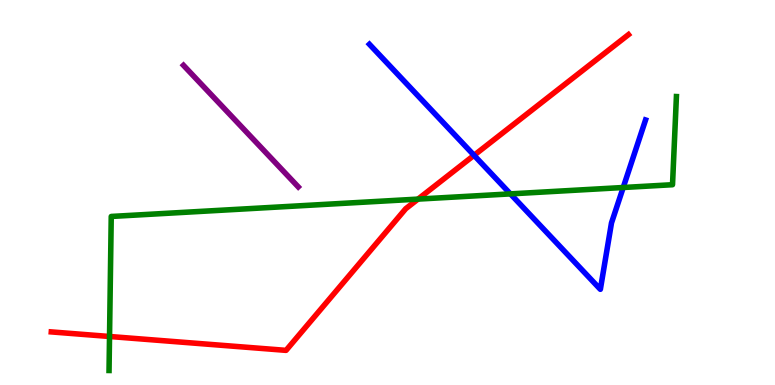[{'lines': ['blue', 'red'], 'intersections': [{'x': 6.12, 'y': 5.97}]}, {'lines': ['green', 'red'], 'intersections': [{'x': 1.41, 'y': 1.26}, {'x': 5.39, 'y': 4.83}]}, {'lines': ['purple', 'red'], 'intersections': []}, {'lines': ['blue', 'green'], 'intersections': [{'x': 6.59, 'y': 4.96}, {'x': 8.04, 'y': 5.13}]}, {'lines': ['blue', 'purple'], 'intersections': []}, {'lines': ['green', 'purple'], 'intersections': []}]